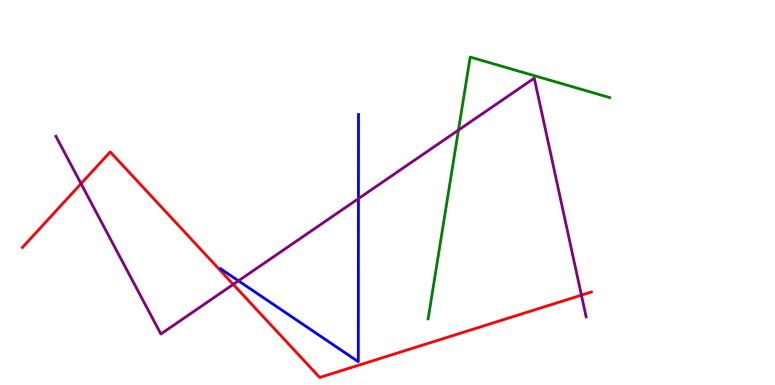[{'lines': ['blue', 'red'], 'intersections': []}, {'lines': ['green', 'red'], 'intersections': []}, {'lines': ['purple', 'red'], 'intersections': [{'x': 1.05, 'y': 5.23}, {'x': 3.01, 'y': 2.61}, {'x': 7.5, 'y': 2.33}]}, {'lines': ['blue', 'green'], 'intersections': []}, {'lines': ['blue', 'purple'], 'intersections': [{'x': 3.08, 'y': 2.71}, {'x': 4.62, 'y': 4.84}]}, {'lines': ['green', 'purple'], 'intersections': [{'x': 5.92, 'y': 6.62}]}]